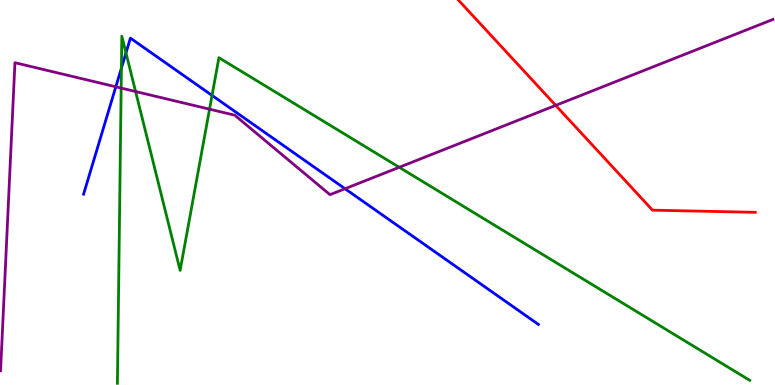[{'lines': ['blue', 'red'], 'intersections': []}, {'lines': ['green', 'red'], 'intersections': []}, {'lines': ['purple', 'red'], 'intersections': [{'x': 7.17, 'y': 7.26}]}, {'lines': ['blue', 'green'], 'intersections': [{'x': 1.57, 'y': 8.23}, {'x': 1.63, 'y': 8.63}, {'x': 2.74, 'y': 7.52}]}, {'lines': ['blue', 'purple'], 'intersections': [{'x': 1.49, 'y': 7.75}, {'x': 4.45, 'y': 5.1}]}, {'lines': ['green', 'purple'], 'intersections': [{'x': 1.56, 'y': 7.71}, {'x': 1.75, 'y': 7.62}, {'x': 2.7, 'y': 7.16}, {'x': 5.15, 'y': 5.65}]}]